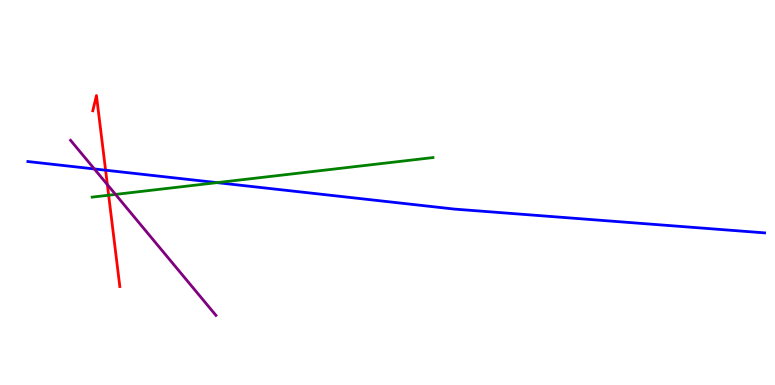[{'lines': ['blue', 'red'], 'intersections': [{'x': 1.36, 'y': 5.58}]}, {'lines': ['green', 'red'], 'intersections': [{'x': 1.4, 'y': 4.93}]}, {'lines': ['purple', 'red'], 'intersections': [{'x': 1.39, 'y': 5.2}]}, {'lines': ['blue', 'green'], 'intersections': [{'x': 2.8, 'y': 5.26}]}, {'lines': ['blue', 'purple'], 'intersections': [{'x': 1.22, 'y': 5.61}]}, {'lines': ['green', 'purple'], 'intersections': [{'x': 1.49, 'y': 4.95}]}]